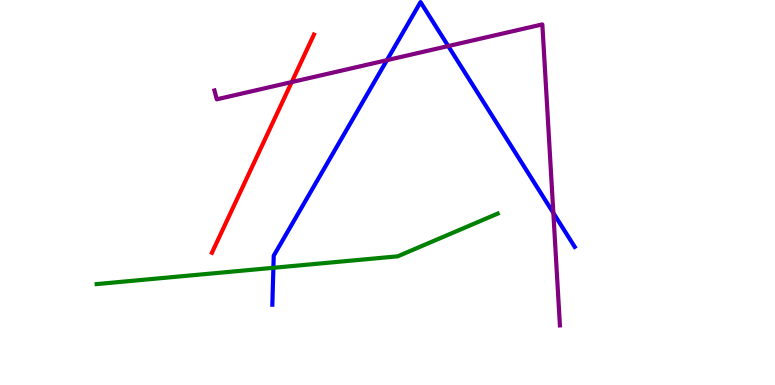[{'lines': ['blue', 'red'], 'intersections': []}, {'lines': ['green', 'red'], 'intersections': []}, {'lines': ['purple', 'red'], 'intersections': [{'x': 3.76, 'y': 7.87}]}, {'lines': ['blue', 'green'], 'intersections': [{'x': 3.53, 'y': 3.04}]}, {'lines': ['blue', 'purple'], 'intersections': [{'x': 4.99, 'y': 8.44}, {'x': 5.78, 'y': 8.8}, {'x': 7.14, 'y': 4.47}]}, {'lines': ['green', 'purple'], 'intersections': []}]